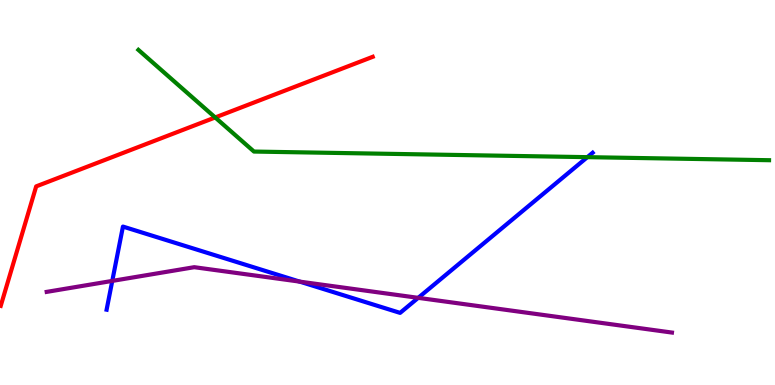[{'lines': ['blue', 'red'], 'intersections': []}, {'lines': ['green', 'red'], 'intersections': [{'x': 2.78, 'y': 6.95}]}, {'lines': ['purple', 'red'], 'intersections': []}, {'lines': ['blue', 'green'], 'intersections': [{'x': 7.58, 'y': 5.92}]}, {'lines': ['blue', 'purple'], 'intersections': [{'x': 1.45, 'y': 2.7}, {'x': 3.87, 'y': 2.69}, {'x': 5.4, 'y': 2.26}]}, {'lines': ['green', 'purple'], 'intersections': []}]